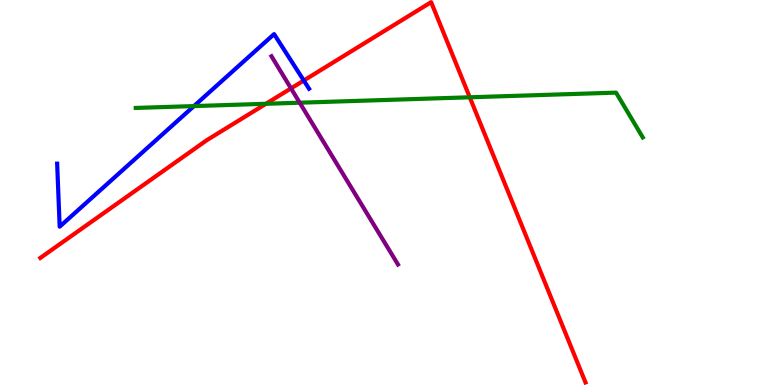[{'lines': ['blue', 'red'], 'intersections': [{'x': 3.92, 'y': 7.91}]}, {'lines': ['green', 'red'], 'intersections': [{'x': 3.43, 'y': 7.3}, {'x': 6.06, 'y': 7.47}]}, {'lines': ['purple', 'red'], 'intersections': [{'x': 3.75, 'y': 7.7}]}, {'lines': ['blue', 'green'], 'intersections': [{'x': 2.5, 'y': 7.24}]}, {'lines': ['blue', 'purple'], 'intersections': []}, {'lines': ['green', 'purple'], 'intersections': [{'x': 3.87, 'y': 7.33}]}]